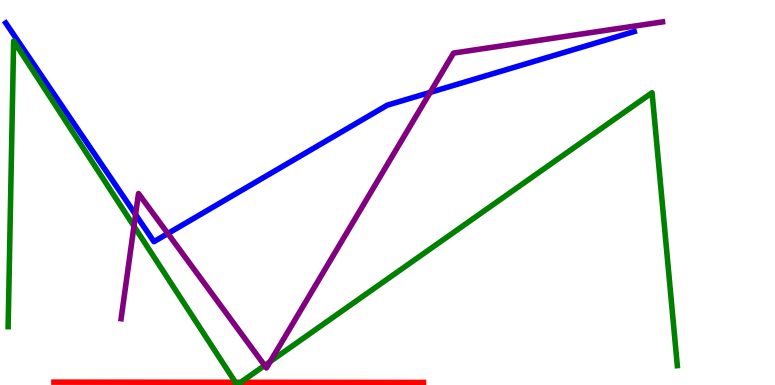[{'lines': ['blue', 'red'], 'intersections': []}, {'lines': ['green', 'red'], 'intersections': [{'x': 3.04, 'y': 0.0706}, {'x': 3.11, 'y': 0.0704}]}, {'lines': ['purple', 'red'], 'intersections': []}, {'lines': ['blue', 'green'], 'intersections': []}, {'lines': ['blue', 'purple'], 'intersections': [{'x': 1.75, 'y': 4.43}, {'x': 2.17, 'y': 3.93}, {'x': 5.55, 'y': 7.6}]}, {'lines': ['green', 'purple'], 'intersections': [{'x': 1.73, 'y': 4.13}, {'x': 3.41, 'y': 0.507}, {'x': 3.49, 'y': 0.609}]}]